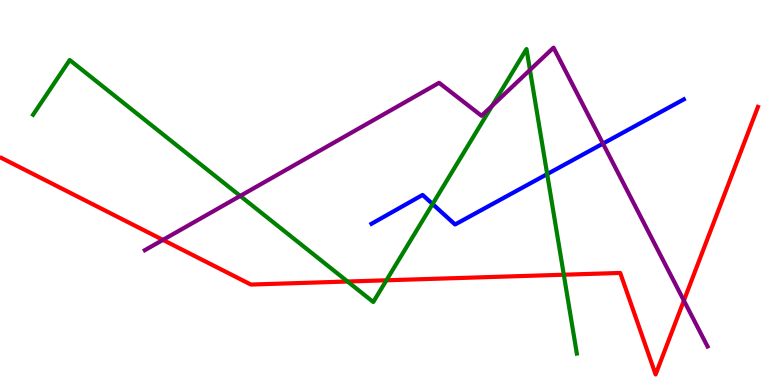[{'lines': ['blue', 'red'], 'intersections': []}, {'lines': ['green', 'red'], 'intersections': [{'x': 4.48, 'y': 2.69}, {'x': 4.99, 'y': 2.72}, {'x': 7.27, 'y': 2.86}]}, {'lines': ['purple', 'red'], 'intersections': [{'x': 2.1, 'y': 3.77}, {'x': 8.82, 'y': 2.19}]}, {'lines': ['blue', 'green'], 'intersections': [{'x': 5.58, 'y': 4.7}, {'x': 7.06, 'y': 5.48}]}, {'lines': ['blue', 'purple'], 'intersections': [{'x': 7.78, 'y': 6.27}]}, {'lines': ['green', 'purple'], 'intersections': [{'x': 3.1, 'y': 4.91}, {'x': 6.35, 'y': 7.25}, {'x': 6.84, 'y': 8.18}]}]